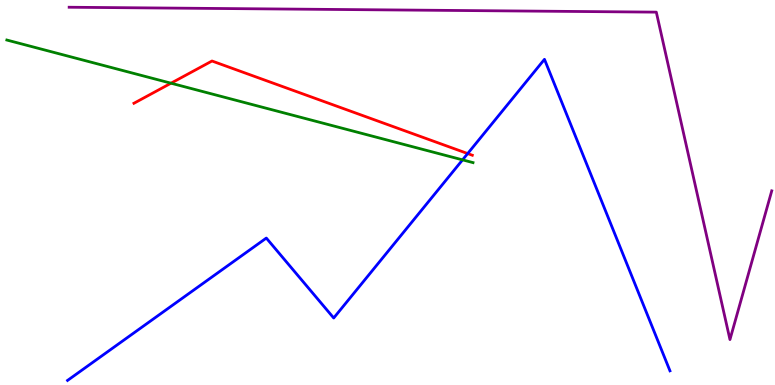[{'lines': ['blue', 'red'], 'intersections': [{'x': 6.03, 'y': 6.01}]}, {'lines': ['green', 'red'], 'intersections': [{'x': 2.21, 'y': 7.84}]}, {'lines': ['purple', 'red'], 'intersections': []}, {'lines': ['blue', 'green'], 'intersections': [{'x': 5.97, 'y': 5.85}]}, {'lines': ['blue', 'purple'], 'intersections': []}, {'lines': ['green', 'purple'], 'intersections': []}]